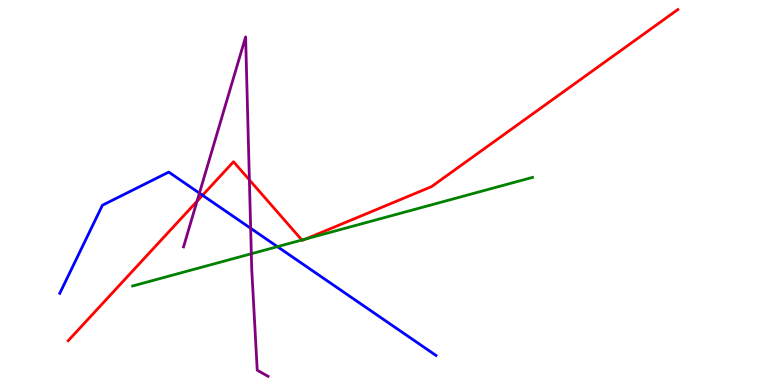[{'lines': ['blue', 'red'], 'intersections': [{'x': 2.61, 'y': 4.93}]}, {'lines': ['green', 'red'], 'intersections': [{'x': 3.9, 'y': 3.77}, {'x': 3.95, 'y': 3.79}]}, {'lines': ['purple', 'red'], 'intersections': [{'x': 2.54, 'y': 4.77}, {'x': 3.22, 'y': 5.33}]}, {'lines': ['blue', 'green'], 'intersections': [{'x': 3.58, 'y': 3.59}]}, {'lines': ['blue', 'purple'], 'intersections': [{'x': 2.57, 'y': 4.98}, {'x': 3.23, 'y': 4.07}]}, {'lines': ['green', 'purple'], 'intersections': [{'x': 3.24, 'y': 3.41}]}]